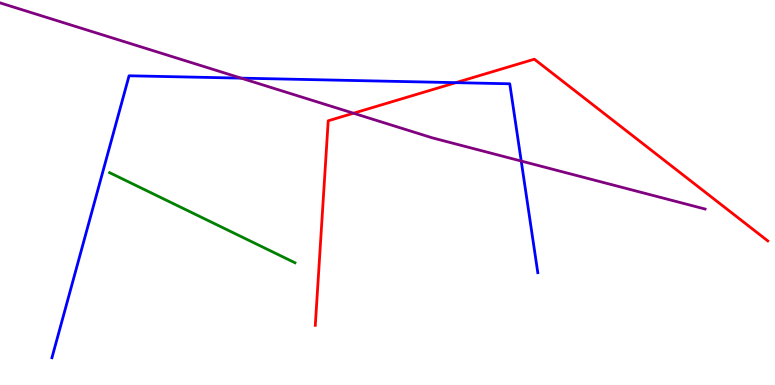[{'lines': ['blue', 'red'], 'intersections': [{'x': 5.88, 'y': 7.85}]}, {'lines': ['green', 'red'], 'intersections': []}, {'lines': ['purple', 'red'], 'intersections': [{'x': 4.56, 'y': 7.06}]}, {'lines': ['blue', 'green'], 'intersections': []}, {'lines': ['blue', 'purple'], 'intersections': [{'x': 3.11, 'y': 7.97}, {'x': 6.73, 'y': 5.82}]}, {'lines': ['green', 'purple'], 'intersections': []}]